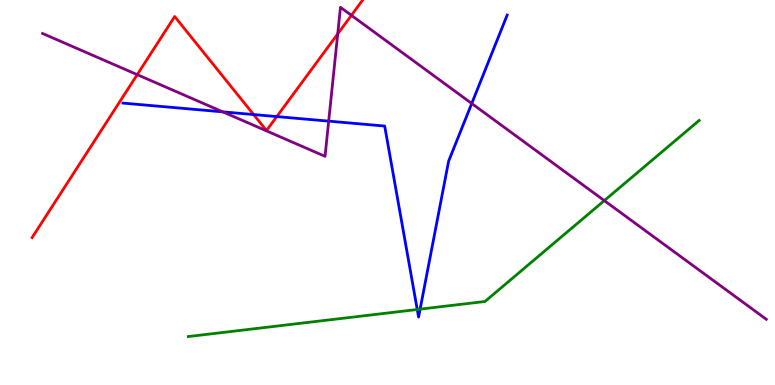[{'lines': ['blue', 'red'], 'intersections': [{'x': 3.27, 'y': 7.02}, {'x': 3.57, 'y': 6.97}]}, {'lines': ['green', 'red'], 'intersections': []}, {'lines': ['purple', 'red'], 'intersections': [{'x': 1.77, 'y': 8.06}, {'x': 4.36, 'y': 9.12}, {'x': 4.53, 'y': 9.6}]}, {'lines': ['blue', 'green'], 'intersections': [{'x': 5.38, 'y': 1.96}, {'x': 5.42, 'y': 1.97}]}, {'lines': ['blue', 'purple'], 'intersections': [{'x': 2.87, 'y': 7.09}, {'x': 4.24, 'y': 6.85}, {'x': 6.09, 'y': 7.31}]}, {'lines': ['green', 'purple'], 'intersections': [{'x': 7.8, 'y': 4.79}]}]